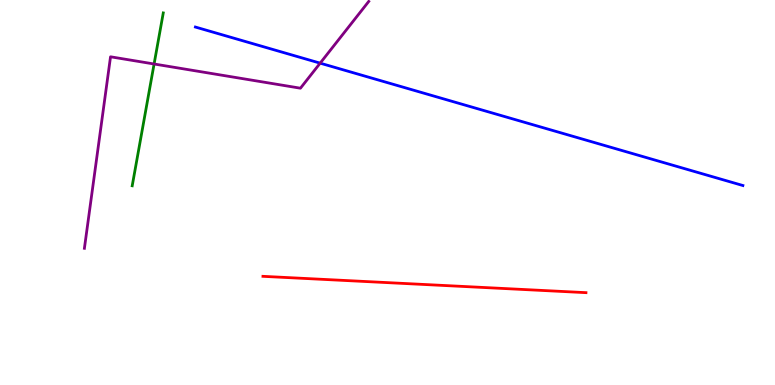[{'lines': ['blue', 'red'], 'intersections': []}, {'lines': ['green', 'red'], 'intersections': []}, {'lines': ['purple', 'red'], 'intersections': []}, {'lines': ['blue', 'green'], 'intersections': []}, {'lines': ['blue', 'purple'], 'intersections': [{'x': 4.13, 'y': 8.36}]}, {'lines': ['green', 'purple'], 'intersections': [{'x': 1.99, 'y': 8.34}]}]